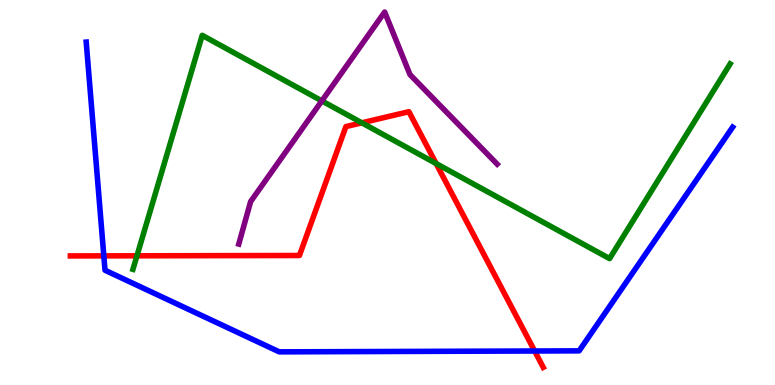[{'lines': ['blue', 'red'], 'intersections': [{'x': 1.34, 'y': 3.35}, {'x': 6.9, 'y': 0.883}]}, {'lines': ['green', 'red'], 'intersections': [{'x': 1.77, 'y': 3.36}, {'x': 4.67, 'y': 6.81}, {'x': 5.63, 'y': 5.75}]}, {'lines': ['purple', 'red'], 'intersections': []}, {'lines': ['blue', 'green'], 'intersections': []}, {'lines': ['blue', 'purple'], 'intersections': []}, {'lines': ['green', 'purple'], 'intersections': [{'x': 4.15, 'y': 7.38}]}]